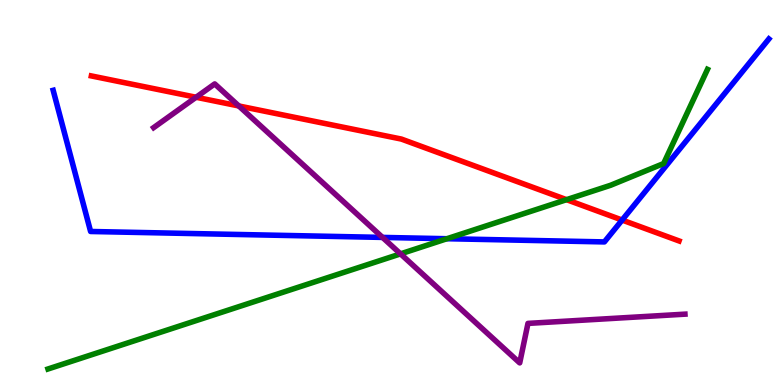[{'lines': ['blue', 'red'], 'intersections': [{'x': 8.03, 'y': 4.28}]}, {'lines': ['green', 'red'], 'intersections': [{'x': 7.31, 'y': 4.81}]}, {'lines': ['purple', 'red'], 'intersections': [{'x': 2.53, 'y': 7.47}, {'x': 3.08, 'y': 7.25}]}, {'lines': ['blue', 'green'], 'intersections': [{'x': 5.77, 'y': 3.8}]}, {'lines': ['blue', 'purple'], 'intersections': [{'x': 4.94, 'y': 3.83}]}, {'lines': ['green', 'purple'], 'intersections': [{'x': 5.17, 'y': 3.41}]}]